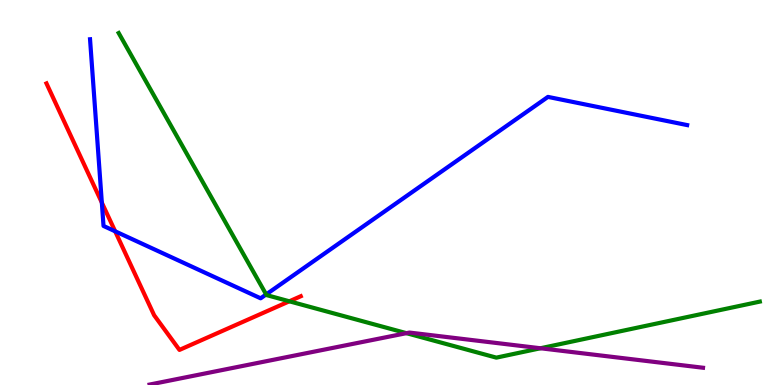[{'lines': ['blue', 'red'], 'intersections': [{'x': 1.31, 'y': 4.74}, {'x': 1.49, 'y': 3.99}]}, {'lines': ['green', 'red'], 'intersections': [{'x': 3.73, 'y': 2.17}]}, {'lines': ['purple', 'red'], 'intersections': []}, {'lines': ['blue', 'green'], 'intersections': [{'x': 3.43, 'y': 2.35}]}, {'lines': ['blue', 'purple'], 'intersections': []}, {'lines': ['green', 'purple'], 'intersections': [{'x': 5.24, 'y': 1.35}, {'x': 6.97, 'y': 0.954}]}]